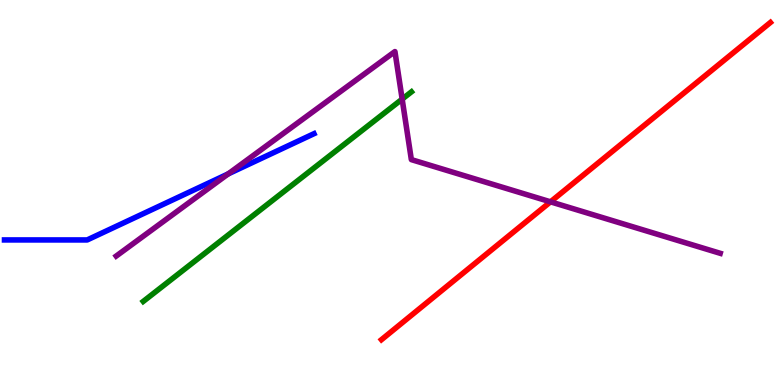[{'lines': ['blue', 'red'], 'intersections': []}, {'lines': ['green', 'red'], 'intersections': []}, {'lines': ['purple', 'red'], 'intersections': [{'x': 7.1, 'y': 4.76}]}, {'lines': ['blue', 'green'], 'intersections': []}, {'lines': ['blue', 'purple'], 'intersections': [{'x': 2.94, 'y': 5.48}]}, {'lines': ['green', 'purple'], 'intersections': [{'x': 5.19, 'y': 7.43}]}]